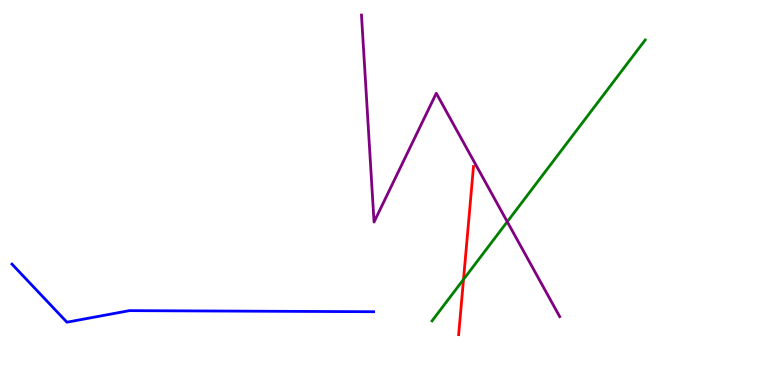[{'lines': ['blue', 'red'], 'intersections': []}, {'lines': ['green', 'red'], 'intersections': [{'x': 5.98, 'y': 2.74}]}, {'lines': ['purple', 'red'], 'intersections': []}, {'lines': ['blue', 'green'], 'intersections': []}, {'lines': ['blue', 'purple'], 'intersections': []}, {'lines': ['green', 'purple'], 'intersections': [{'x': 6.55, 'y': 4.24}]}]